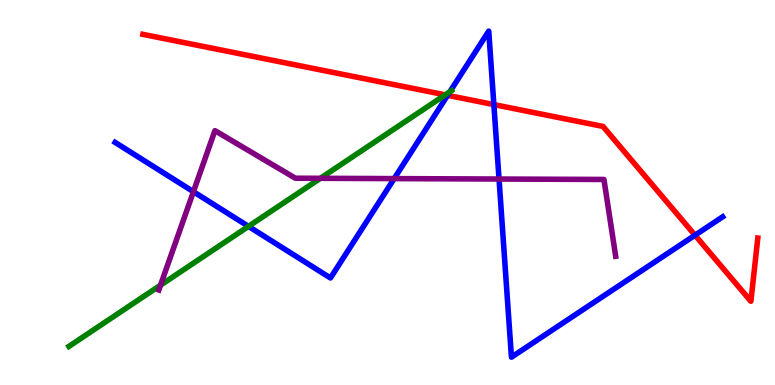[{'lines': ['blue', 'red'], 'intersections': [{'x': 5.78, 'y': 7.52}, {'x': 6.37, 'y': 7.28}, {'x': 8.97, 'y': 3.89}]}, {'lines': ['green', 'red'], 'intersections': [{'x': 5.74, 'y': 7.54}]}, {'lines': ['purple', 'red'], 'intersections': []}, {'lines': ['blue', 'green'], 'intersections': [{'x': 3.21, 'y': 4.12}, {'x': 5.8, 'y': 7.62}]}, {'lines': ['blue', 'purple'], 'intersections': [{'x': 2.5, 'y': 5.02}, {'x': 5.09, 'y': 5.36}, {'x': 6.44, 'y': 5.35}]}, {'lines': ['green', 'purple'], 'intersections': [{'x': 2.07, 'y': 2.59}, {'x': 4.13, 'y': 5.37}]}]